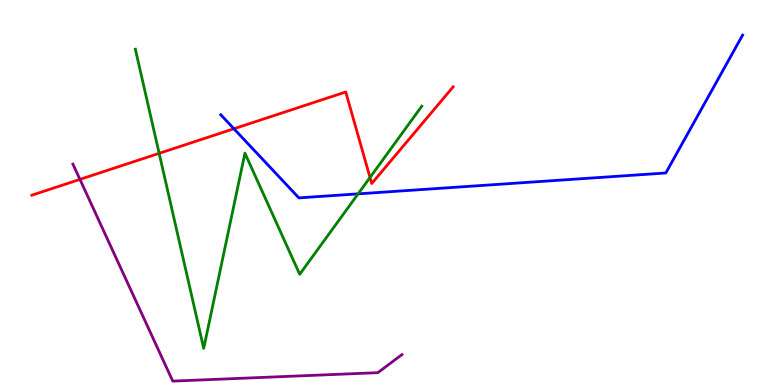[{'lines': ['blue', 'red'], 'intersections': [{'x': 3.02, 'y': 6.66}]}, {'lines': ['green', 'red'], 'intersections': [{'x': 2.05, 'y': 6.02}, {'x': 4.77, 'y': 5.39}]}, {'lines': ['purple', 'red'], 'intersections': [{'x': 1.03, 'y': 5.34}]}, {'lines': ['blue', 'green'], 'intersections': [{'x': 4.62, 'y': 4.96}]}, {'lines': ['blue', 'purple'], 'intersections': []}, {'lines': ['green', 'purple'], 'intersections': []}]